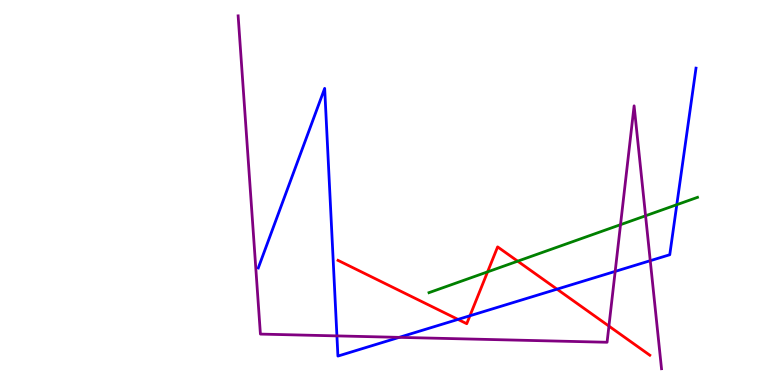[{'lines': ['blue', 'red'], 'intersections': [{'x': 5.91, 'y': 1.7}, {'x': 6.06, 'y': 1.8}, {'x': 7.19, 'y': 2.49}]}, {'lines': ['green', 'red'], 'intersections': [{'x': 6.29, 'y': 2.94}, {'x': 6.68, 'y': 3.22}]}, {'lines': ['purple', 'red'], 'intersections': [{'x': 7.86, 'y': 1.53}]}, {'lines': ['blue', 'green'], 'intersections': [{'x': 8.73, 'y': 4.68}]}, {'lines': ['blue', 'purple'], 'intersections': [{'x': 4.35, 'y': 1.28}, {'x': 5.15, 'y': 1.24}, {'x': 7.94, 'y': 2.95}, {'x': 8.39, 'y': 3.23}]}, {'lines': ['green', 'purple'], 'intersections': [{'x': 8.01, 'y': 4.16}, {'x': 8.33, 'y': 4.4}]}]